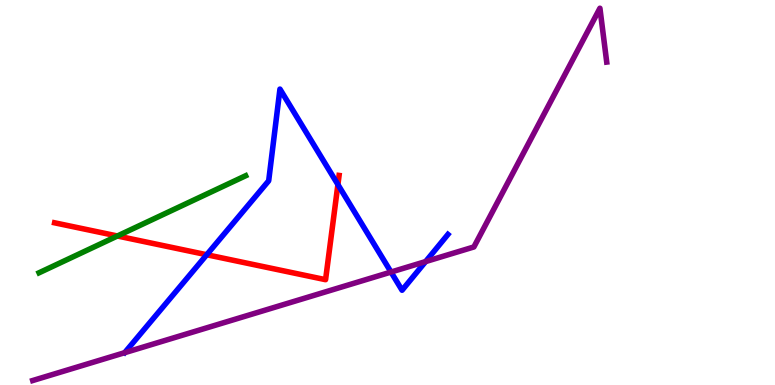[{'lines': ['blue', 'red'], 'intersections': [{'x': 2.67, 'y': 3.38}, {'x': 4.36, 'y': 5.21}]}, {'lines': ['green', 'red'], 'intersections': [{'x': 1.51, 'y': 3.87}]}, {'lines': ['purple', 'red'], 'intersections': []}, {'lines': ['blue', 'green'], 'intersections': []}, {'lines': ['blue', 'purple'], 'intersections': [{'x': 5.05, 'y': 2.93}, {'x': 5.49, 'y': 3.21}]}, {'lines': ['green', 'purple'], 'intersections': []}]